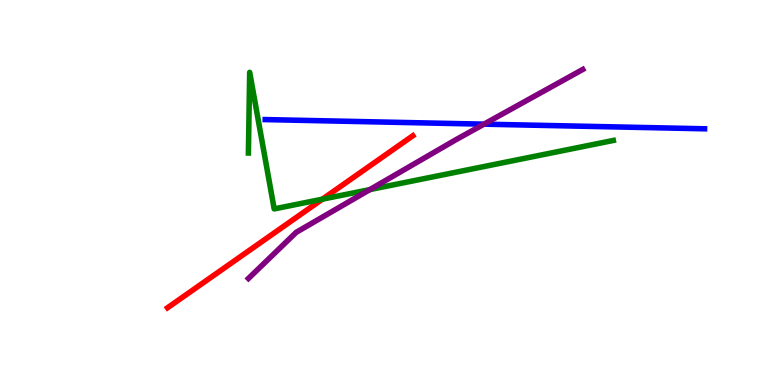[{'lines': ['blue', 'red'], 'intersections': []}, {'lines': ['green', 'red'], 'intersections': [{'x': 4.16, 'y': 4.83}]}, {'lines': ['purple', 'red'], 'intersections': []}, {'lines': ['blue', 'green'], 'intersections': []}, {'lines': ['blue', 'purple'], 'intersections': [{'x': 6.24, 'y': 6.77}]}, {'lines': ['green', 'purple'], 'intersections': [{'x': 4.77, 'y': 5.08}]}]